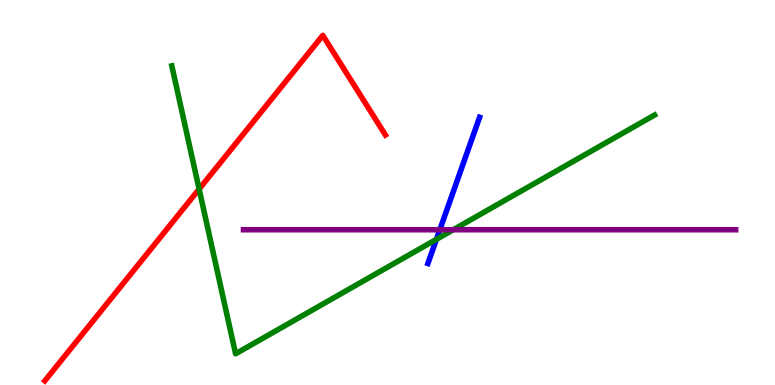[{'lines': ['blue', 'red'], 'intersections': []}, {'lines': ['green', 'red'], 'intersections': [{'x': 2.57, 'y': 5.09}]}, {'lines': ['purple', 'red'], 'intersections': []}, {'lines': ['blue', 'green'], 'intersections': [{'x': 5.63, 'y': 3.78}]}, {'lines': ['blue', 'purple'], 'intersections': [{'x': 5.68, 'y': 4.03}]}, {'lines': ['green', 'purple'], 'intersections': [{'x': 5.85, 'y': 4.03}]}]